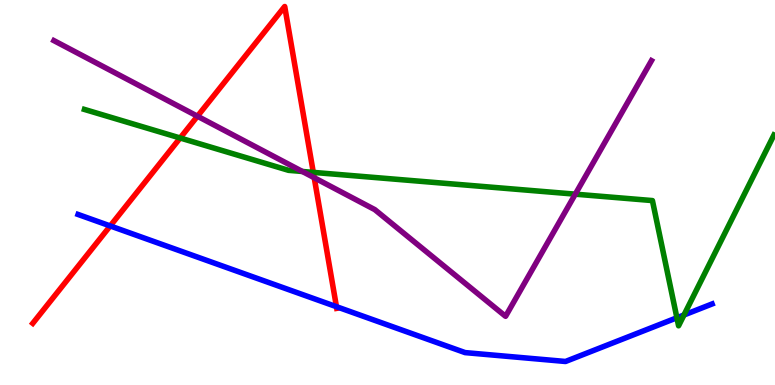[{'lines': ['blue', 'red'], 'intersections': [{'x': 1.42, 'y': 4.13}, {'x': 4.34, 'y': 2.03}]}, {'lines': ['green', 'red'], 'intersections': [{'x': 2.32, 'y': 6.42}, {'x': 4.04, 'y': 5.52}]}, {'lines': ['purple', 'red'], 'intersections': [{'x': 2.55, 'y': 6.98}, {'x': 4.05, 'y': 5.38}]}, {'lines': ['blue', 'green'], 'intersections': [{'x': 8.73, 'y': 1.75}, {'x': 8.83, 'y': 1.82}]}, {'lines': ['blue', 'purple'], 'intersections': []}, {'lines': ['green', 'purple'], 'intersections': [{'x': 3.9, 'y': 5.55}, {'x': 7.42, 'y': 4.96}]}]